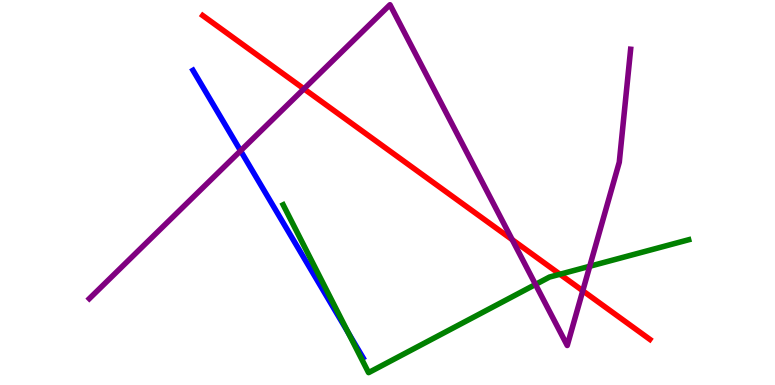[{'lines': ['blue', 'red'], 'intersections': []}, {'lines': ['green', 'red'], 'intersections': [{'x': 7.23, 'y': 2.88}]}, {'lines': ['purple', 'red'], 'intersections': [{'x': 3.92, 'y': 7.69}, {'x': 6.61, 'y': 3.77}, {'x': 7.52, 'y': 2.45}]}, {'lines': ['blue', 'green'], 'intersections': [{'x': 4.49, 'y': 1.36}]}, {'lines': ['blue', 'purple'], 'intersections': [{'x': 3.1, 'y': 6.08}]}, {'lines': ['green', 'purple'], 'intersections': [{'x': 6.91, 'y': 2.61}, {'x': 7.61, 'y': 3.08}]}]